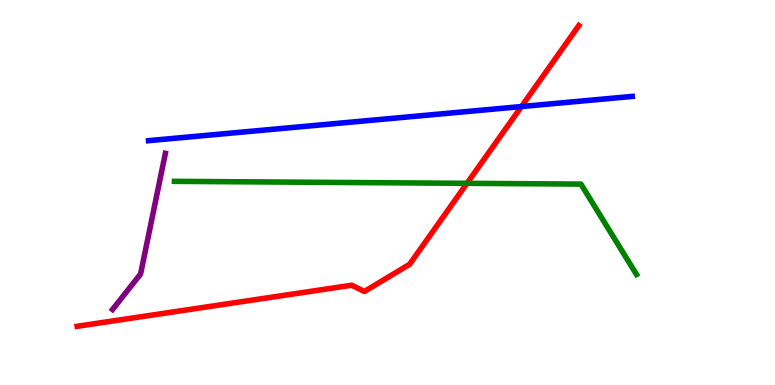[{'lines': ['blue', 'red'], 'intersections': [{'x': 6.73, 'y': 7.23}]}, {'lines': ['green', 'red'], 'intersections': [{'x': 6.03, 'y': 5.24}]}, {'lines': ['purple', 'red'], 'intersections': []}, {'lines': ['blue', 'green'], 'intersections': []}, {'lines': ['blue', 'purple'], 'intersections': []}, {'lines': ['green', 'purple'], 'intersections': []}]